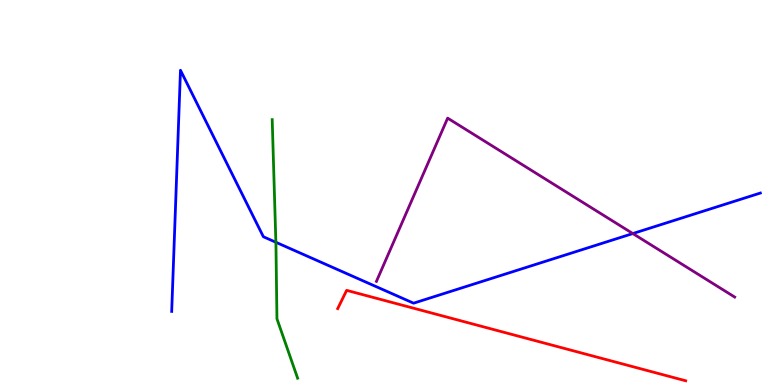[{'lines': ['blue', 'red'], 'intersections': []}, {'lines': ['green', 'red'], 'intersections': []}, {'lines': ['purple', 'red'], 'intersections': []}, {'lines': ['blue', 'green'], 'intersections': [{'x': 3.56, 'y': 3.71}]}, {'lines': ['blue', 'purple'], 'intersections': [{'x': 8.17, 'y': 3.93}]}, {'lines': ['green', 'purple'], 'intersections': []}]